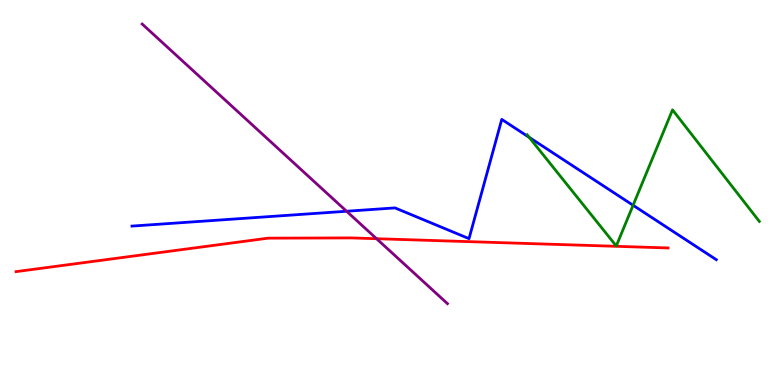[{'lines': ['blue', 'red'], 'intersections': []}, {'lines': ['green', 'red'], 'intersections': []}, {'lines': ['purple', 'red'], 'intersections': [{'x': 4.86, 'y': 3.8}]}, {'lines': ['blue', 'green'], 'intersections': [{'x': 6.83, 'y': 6.43}, {'x': 8.17, 'y': 4.67}]}, {'lines': ['blue', 'purple'], 'intersections': [{'x': 4.47, 'y': 4.51}]}, {'lines': ['green', 'purple'], 'intersections': []}]